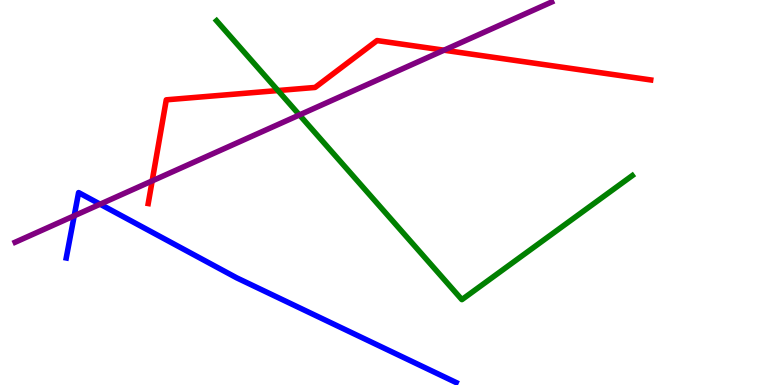[{'lines': ['blue', 'red'], 'intersections': []}, {'lines': ['green', 'red'], 'intersections': [{'x': 3.59, 'y': 7.65}]}, {'lines': ['purple', 'red'], 'intersections': [{'x': 1.96, 'y': 5.3}, {'x': 5.73, 'y': 8.7}]}, {'lines': ['blue', 'green'], 'intersections': []}, {'lines': ['blue', 'purple'], 'intersections': [{'x': 0.958, 'y': 4.4}, {'x': 1.29, 'y': 4.7}]}, {'lines': ['green', 'purple'], 'intersections': [{'x': 3.86, 'y': 7.01}]}]